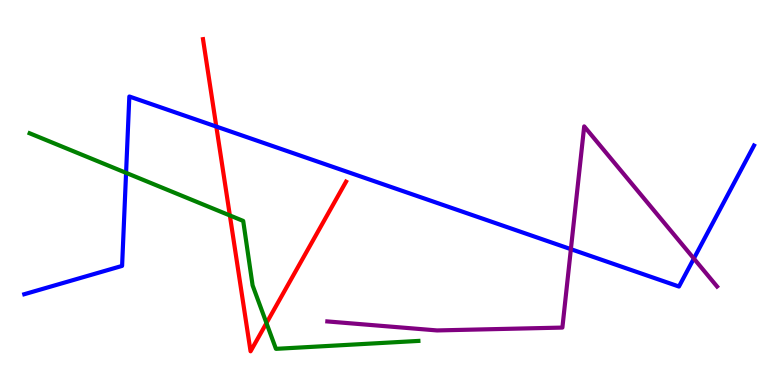[{'lines': ['blue', 'red'], 'intersections': [{'x': 2.79, 'y': 6.71}]}, {'lines': ['green', 'red'], 'intersections': [{'x': 2.97, 'y': 4.4}, {'x': 3.44, 'y': 1.61}]}, {'lines': ['purple', 'red'], 'intersections': []}, {'lines': ['blue', 'green'], 'intersections': [{'x': 1.63, 'y': 5.51}]}, {'lines': ['blue', 'purple'], 'intersections': [{'x': 7.37, 'y': 3.53}, {'x': 8.95, 'y': 3.28}]}, {'lines': ['green', 'purple'], 'intersections': []}]